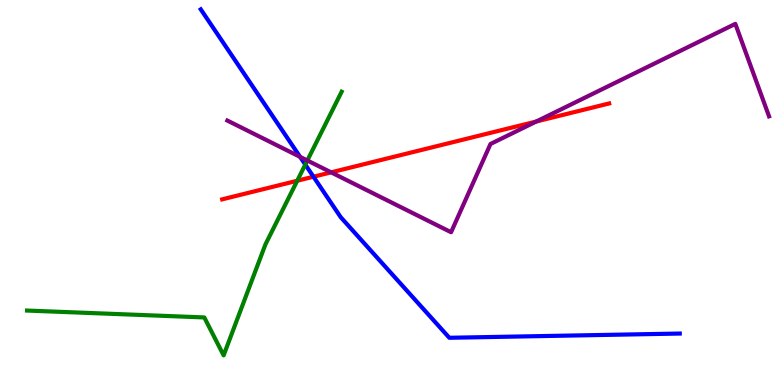[{'lines': ['blue', 'red'], 'intersections': [{'x': 4.04, 'y': 5.41}]}, {'lines': ['green', 'red'], 'intersections': [{'x': 3.84, 'y': 5.31}]}, {'lines': ['purple', 'red'], 'intersections': [{'x': 4.27, 'y': 5.52}, {'x': 6.92, 'y': 6.84}]}, {'lines': ['blue', 'green'], 'intersections': [{'x': 3.94, 'y': 5.73}]}, {'lines': ['blue', 'purple'], 'intersections': [{'x': 3.87, 'y': 5.93}]}, {'lines': ['green', 'purple'], 'intersections': [{'x': 3.97, 'y': 5.83}]}]